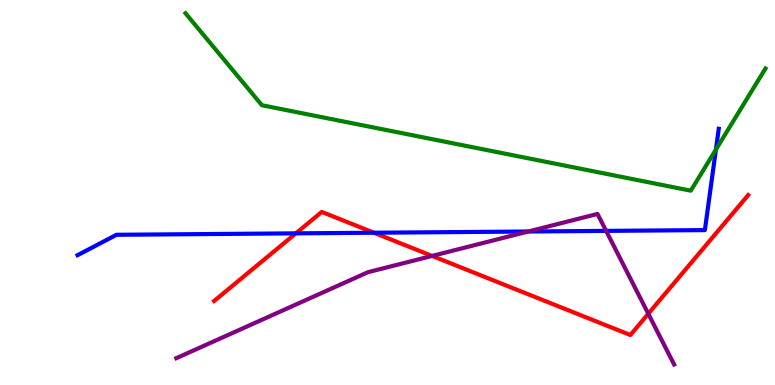[{'lines': ['blue', 'red'], 'intersections': [{'x': 3.82, 'y': 3.94}, {'x': 4.83, 'y': 3.95}]}, {'lines': ['green', 'red'], 'intersections': []}, {'lines': ['purple', 'red'], 'intersections': [{'x': 5.58, 'y': 3.35}, {'x': 8.37, 'y': 1.85}]}, {'lines': ['blue', 'green'], 'intersections': [{'x': 9.24, 'y': 6.11}]}, {'lines': ['blue', 'purple'], 'intersections': [{'x': 6.82, 'y': 3.99}, {'x': 7.82, 'y': 4.0}]}, {'lines': ['green', 'purple'], 'intersections': []}]